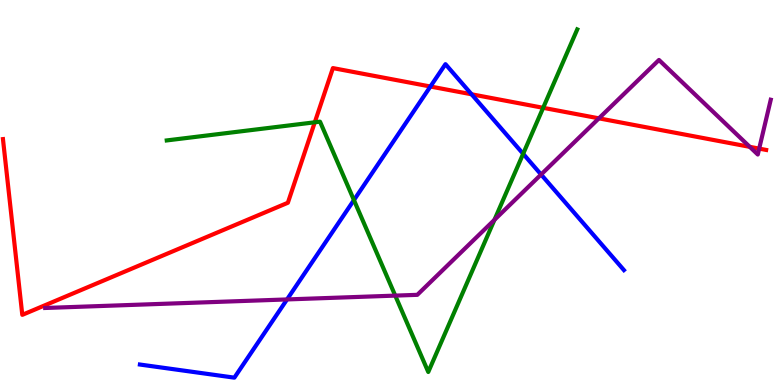[{'lines': ['blue', 'red'], 'intersections': [{'x': 5.55, 'y': 7.75}, {'x': 6.08, 'y': 7.55}]}, {'lines': ['green', 'red'], 'intersections': [{'x': 4.06, 'y': 6.82}, {'x': 7.01, 'y': 7.2}]}, {'lines': ['purple', 'red'], 'intersections': [{'x': 7.73, 'y': 6.93}, {'x': 9.67, 'y': 6.19}, {'x': 9.8, 'y': 6.14}]}, {'lines': ['blue', 'green'], 'intersections': [{'x': 4.57, 'y': 4.8}, {'x': 6.75, 'y': 6.0}]}, {'lines': ['blue', 'purple'], 'intersections': [{'x': 3.7, 'y': 2.22}, {'x': 6.98, 'y': 5.47}]}, {'lines': ['green', 'purple'], 'intersections': [{'x': 5.1, 'y': 2.32}, {'x': 6.38, 'y': 4.29}]}]